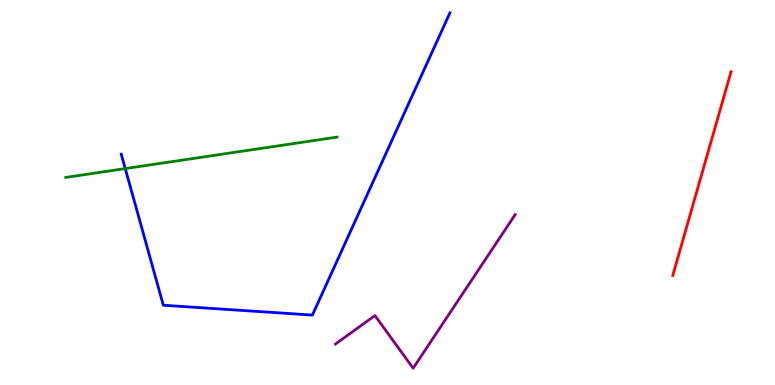[{'lines': ['blue', 'red'], 'intersections': []}, {'lines': ['green', 'red'], 'intersections': []}, {'lines': ['purple', 'red'], 'intersections': []}, {'lines': ['blue', 'green'], 'intersections': [{'x': 1.62, 'y': 5.62}]}, {'lines': ['blue', 'purple'], 'intersections': []}, {'lines': ['green', 'purple'], 'intersections': []}]